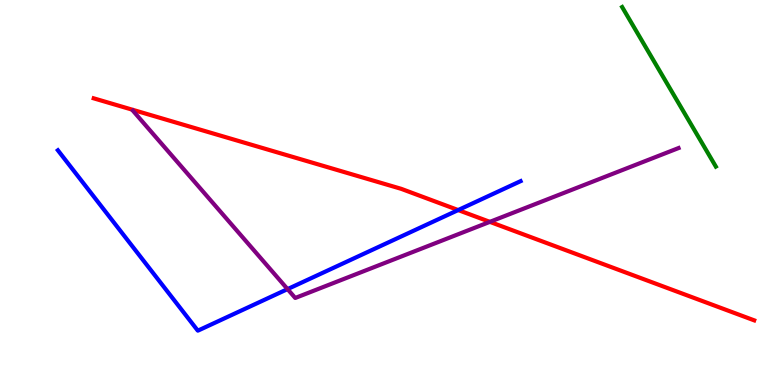[{'lines': ['blue', 'red'], 'intersections': [{'x': 5.91, 'y': 4.54}]}, {'lines': ['green', 'red'], 'intersections': []}, {'lines': ['purple', 'red'], 'intersections': [{'x': 6.32, 'y': 4.24}]}, {'lines': ['blue', 'green'], 'intersections': []}, {'lines': ['blue', 'purple'], 'intersections': [{'x': 3.71, 'y': 2.49}]}, {'lines': ['green', 'purple'], 'intersections': []}]